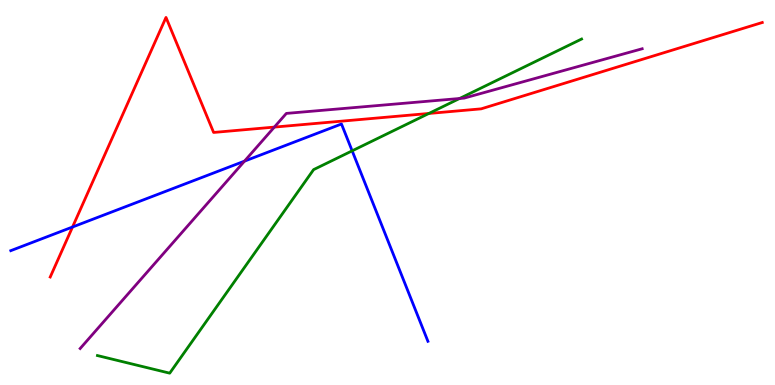[{'lines': ['blue', 'red'], 'intersections': [{'x': 0.936, 'y': 4.1}]}, {'lines': ['green', 'red'], 'intersections': [{'x': 5.53, 'y': 7.05}]}, {'lines': ['purple', 'red'], 'intersections': [{'x': 3.54, 'y': 6.7}]}, {'lines': ['blue', 'green'], 'intersections': [{'x': 4.54, 'y': 6.08}]}, {'lines': ['blue', 'purple'], 'intersections': [{'x': 3.15, 'y': 5.81}]}, {'lines': ['green', 'purple'], 'intersections': [{'x': 5.93, 'y': 7.44}]}]